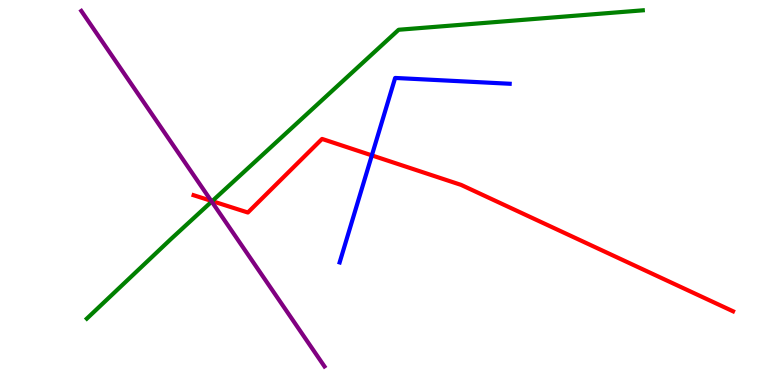[{'lines': ['blue', 'red'], 'intersections': [{'x': 4.8, 'y': 5.96}]}, {'lines': ['green', 'red'], 'intersections': [{'x': 2.74, 'y': 4.78}]}, {'lines': ['purple', 'red'], 'intersections': [{'x': 2.73, 'y': 4.78}]}, {'lines': ['blue', 'green'], 'intersections': []}, {'lines': ['blue', 'purple'], 'intersections': []}, {'lines': ['green', 'purple'], 'intersections': [{'x': 2.73, 'y': 4.76}]}]